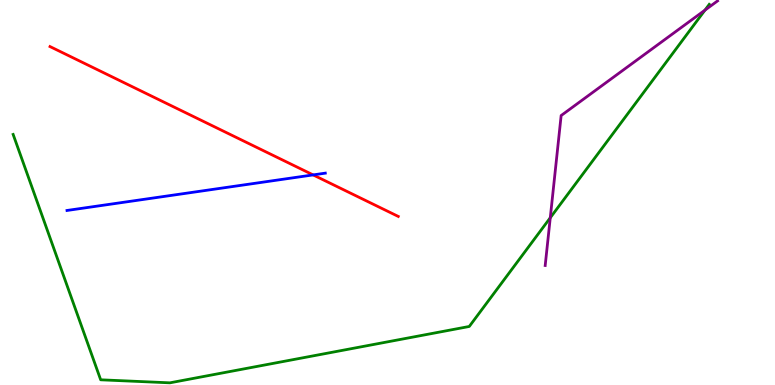[{'lines': ['blue', 'red'], 'intersections': [{'x': 4.04, 'y': 5.46}]}, {'lines': ['green', 'red'], 'intersections': []}, {'lines': ['purple', 'red'], 'intersections': []}, {'lines': ['blue', 'green'], 'intersections': []}, {'lines': ['blue', 'purple'], 'intersections': []}, {'lines': ['green', 'purple'], 'intersections': [{'x': 7.1, 'y': 4.34}, {'x': 9.1, 'y': 9.74}]}]